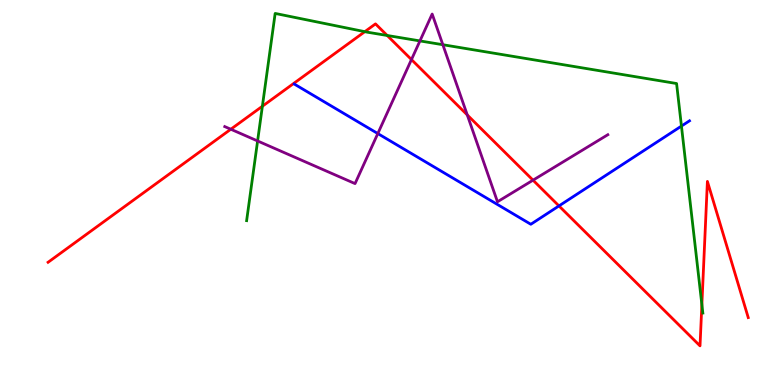[{'lines': ['blue', 'red'], 'intersections': [{'x': 7.21, 'y': 4.65}]}, {'lines': ['green', 'red'], 'intersections': [{'x': 3.39, 'y': 7.24}, {'x': 4.71, 'y': 9.18}, {'x': 5.0, 'y': 9.08}, {'x': 9.06, 'y': 2.09}]}, {'lines': ['purple', 'red'], 'intersections': [{'x': 2.98, 'y': 6.64}, {'x': 5.31, 'y': 8.45}, {'x': 6.03, 'y': 7.01}, {'x': 6.88, 'y': 5.32}]}, {'lines': ['blue', 'green'], 'intersections': [{'x': 8.79, 'y': 6.73}]}, {'lines': ['blue', 'purple'], 'intersections': [{'x': 4.87, 'y': 6.53}]}, {'lines': ['green', 'purple'], 'intersections': [{'x': 3.32, 'y': 6.34}, {'x': 5.42, 'y': 8.94}, {'x': 5.71, 'y': 8.84}]}]